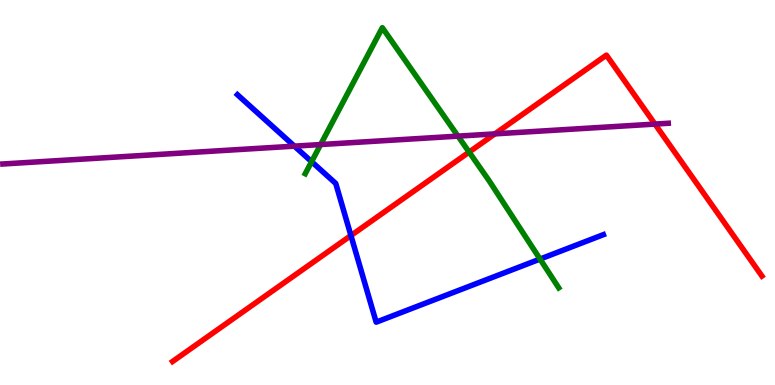[{'lines': ['blue', 'red'], 'intersections': [{'x': 4.53, 'y': 3.88}]}, {'lines': ['green', 'red'], 'intersections': [{'x': 6.05, 'y': 6.05}]}, {'lines': ['purple', 'red'], 'intersections': [{'x': 6.39, 'y': 6.52}, {'x': 8.45, 'y': 6.78}]}, {'lines': ['blue', 'green'], 'intersections': [{'x': 4.02, 'y': 5.8}, {'x': 6.97, 'y': 3.27}]}, {'lines': ['blue', 'purple'], 'intersections': [{'x': 3.8, 'y': 6.2}]}, {'lines': ['green', 'purple'], 'intersections': [{'x': 4.14, 'y': 6.25}, {'x': 5.91, 'y': 6.46}]}]